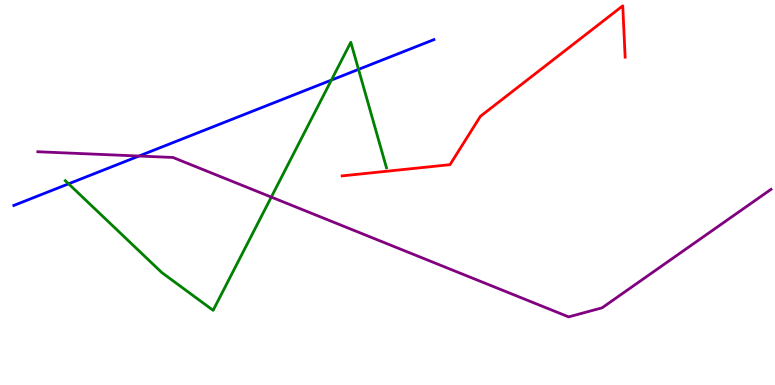[{'lines': ['blue', 'red'], 'intersections': []}, {'lines': ['green', 'red'], 'intersections': []}, {'lines': ['purple', 'red'], 'intersections': []}, {'lines': ['blue', 'green'], 'intersections': [{'x': 0.885, 'y': 5.23}, {'x': 4.28, 'y': 7.92}, {'x': 4.63, 'y': 8.2}]}, {'lines': ['blue', 'purple'], 'intersections': [{'x': 1.79, 'y': 5.95}]}, {'lines': ['green', 'purple'], 'intersections': [{'x': 3.5, 'y': 4.88}]}]